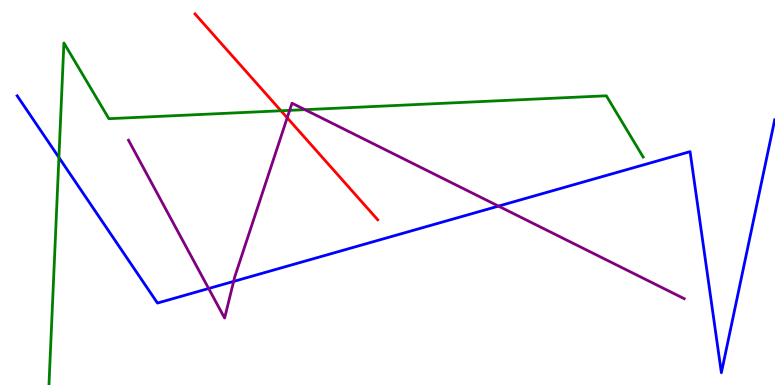[{'lines': ['blue', 'red'], 'intersections': []}, {'lines': ['green', 'red'], 'intersections': [{'x': 3.63, 'y': 7.12}]}, {'lines': ['purple', 'red'], 'intersections': [{'x': 3.71, 'y': 6.94}]}, {'lines': ['blue', 'green'], 'intersections': [{'x': 0.76, 'y': 5.91}]}, {'lines': ['blue', 'purple'], 'intersections': [{'x': 2.69, 'y': 2.51}, {'x': 3.01, 'y': 2.69}, {'x': 6.43, 'y': 4.65}]}, {'lines': ['green', 'purple'], 'intersections': [{'x': 3.74, 'y': 7.13}, {'x': 3.93, 'y': 7.15}]}]